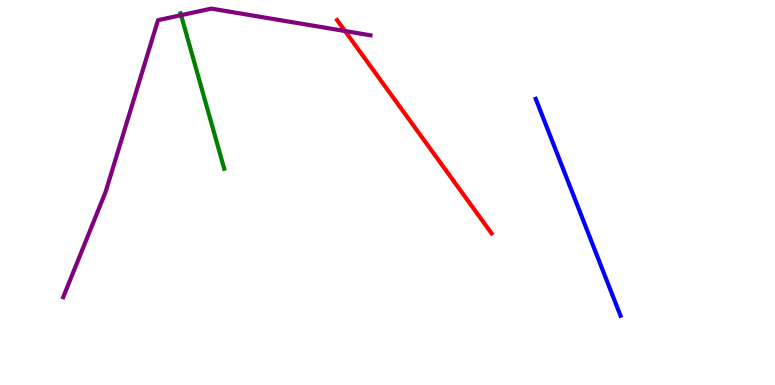[{'lines': ['blue', 'red'], 'intersections': []}, {'lines': ['green', 'red'], 'intersections': []}, {'lines': ['purple', 'red'], 'intersections': [{'x': 4.45, 'y': 9.19}]}, {'lines': ['blue', 'green'], 'intersections': []}, {'lines': ['blue', 'purple'], 'intersections': []}, {'lines': ['green', 'purple'], 'intersections': [{'x': 2.34, 'y': 9.61}]}]